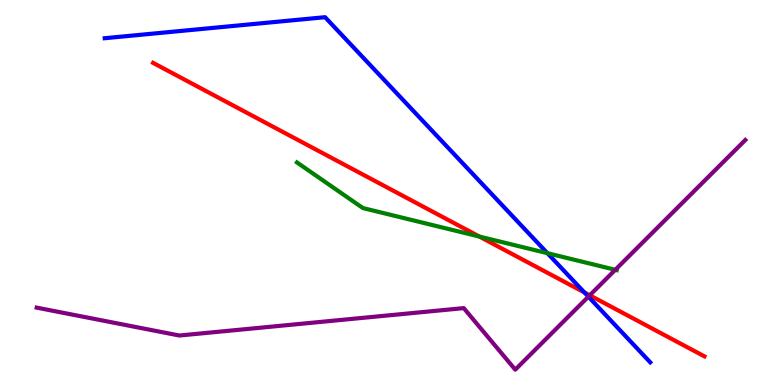[{'lines': ['blue', 'red'], 'intersections': [{'x': 7.54, 'y': 2.4}]}, {'lines': ['green', 'red'], 'intersections': [{'x': 6.19, 'y': 3.86}]}, {'lines': ['purple', 'red'], 'intersections': [{'x': 7.61, 'y': 2.33}]}, {'lines': ['blue', 'green'], 'intersections': [{'x': 7.06, 'y': 3.42}]}, {'lines': ['blue', 'purple'], 'intersections': [{'x': 7.59, 'y': 2.29}]}, {'lines': ['green', 'purple'], 'intersections': [{'x': 7.94, 'y': 2.99}]}]